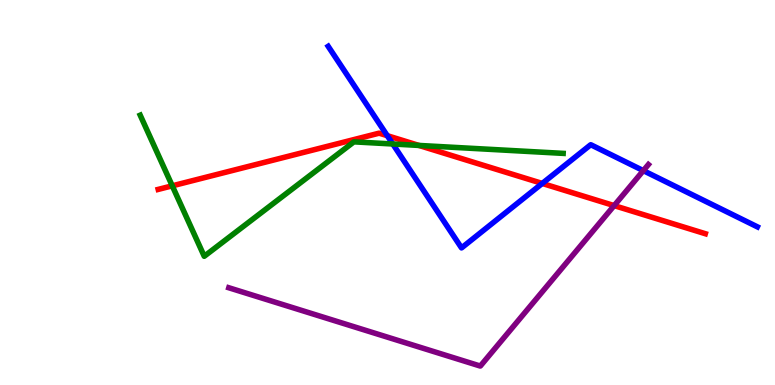[{'lines': ['blue', 'red'], 'intersections': [{'x': 5.0, 'y': 6.48}, {'x': 7.0, 'y': 5.24}]}, {'lines': ['green', 'red'], 'intersections': [{'x': 2.22, 'y': 5.17}, {'x': 5.41, 'y': 6.22}]}, {'lines': ['purple', 'red'], 'intersections': [{'x': 7.92, 'y': 4.66}]}, {'lines': ['blue', 'green'], 'intersections': [{'x': 5.07, 'y': 6.26}]}, {'lines': ['blue', 'purple'], 'intersections': [{'x': 8.3, 'y': 5.57}]}, {'lines': ['green', 'purple'], 'intersections': []}]